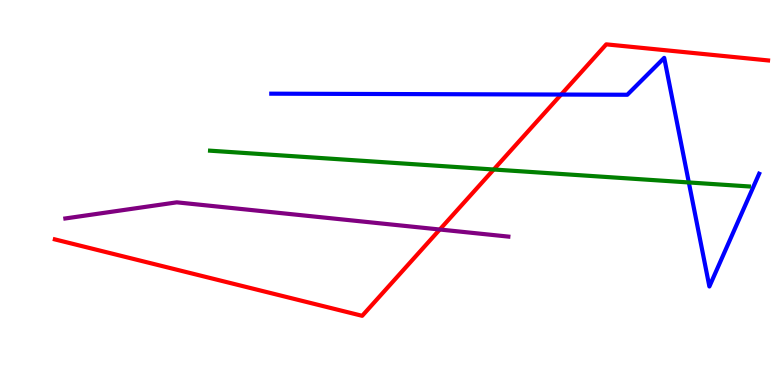[{'lines': ['blue', 'red'], 'intersections': [{'x': 7.24, 'y': 7.54}]}, {'lines': ['green', 'red'], 'intersections': [{'x': 6.37, 'y': 5.6}]}, {'lines': ['purple', 'red'], 'intersections': [{'x': 5.67, 'y': 4.04}]}, {'lines': ['blue', 'green'], 'intersections': [{'x': 8.89, 'y': 5.26}]}, {'lines': ['blue', 'purple'], 'intersections': []}, {'lines': ['green', 'purple'], 'intersections': []}]